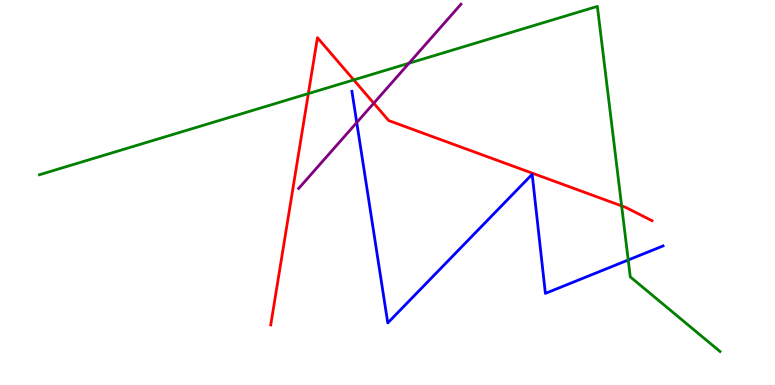[{'lines': ['blue', 'red'], 'intersections': []}, {'lines': ['green', 'red'], 'intersections': [{'x': 3.98, 'y': 7.57}, {'x': 4.56, 'y': 7.92}, {'x': 8.02, 'y': 4.65}]}, {'lines': ['purple', 'red'], 'intersections': [{'x': 4.82, 'y': 7.32}]}, {'lines': ['blue', 'green'], 'intersections': [{'x': 8.11, 'y': 3.25}]}, {'lines': ['blue', 'purple'], 'intersections': [{'x': 4.6, 'y': 6.82}]}, {'lines': ['green', 'purple'], 'intersections': [{'x': 5.28, 'y': 8.36}]}]